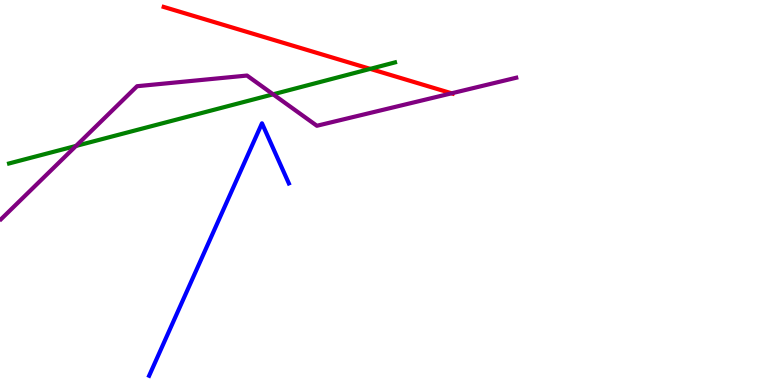[{'lines': ['blue', 'red'], 'intersections': []}, {'lines': ['green', 'red'], 'intersections': [{'x': 4.78, 'y': 8.21}]}, {'lines': ['purple', 'red'], 'intersections': [{'x': 5.83, 'y': 7.58}]}, {'lines': ['blue', 'green'], 'intersections': []}, {'lines': ['blue', 'purple'], 'intersections': []}, {'lines': ['green', 'purple'], 'intersections': [{'x': 0.981, 'y': 6.21}, {'x': 3.52, 'y': 7.55}]}]